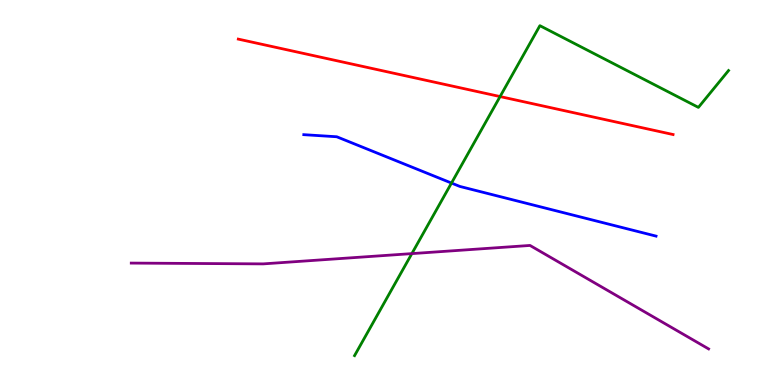[{'lines': ['blue', 'red'], 'intersections': []}, {'lines': ['green', 'red'], 'intersections': [{'x': 6.45, 'y': 7.49}]}, {'lines': ['purple', 'red'], 'intersections': []}, {'lines': ['blue', 'green'], 'intersections': [{'x': 5.83, 'y': 5.25}]}, {'lines': ['blue', 'purple'], 'intersections': []}, {'lines': ['green', 'purple'], 'intersections': [{'x': 5.31, 'y': 3.41}]}]